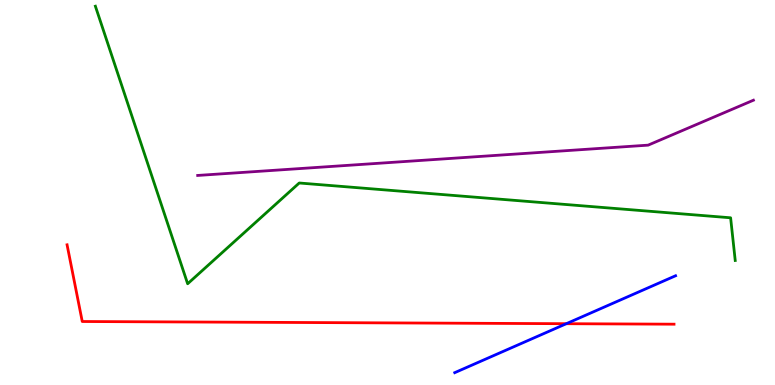[{'lines': ['blue', 'red'], 'intersections': [{'x': 7.31, 'y': 1.59}]}, {'lines': ['green', 'red'], 'intersections': []}, {'lines': ['purple', 'red'], 'intersections': []}, {'lines': ['blue', 'green'], 'intersections': []}, {'lines': ['blue', 'purple'], 'intersections': []}, {'lines': ['green', 'purple'], 'intersections': []}]